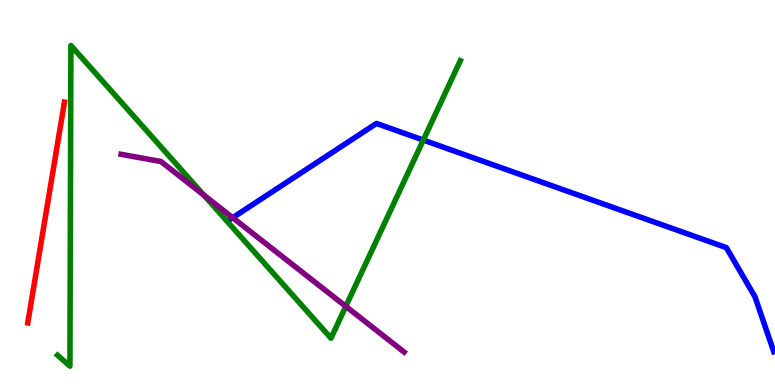[{'lines': ['blue', 'red'], 'intersections': []}, {'lines': ['green', 'red'], 'intersections': []}, {'lines': ['purple', 'red'], 'intersections': []}, {'lines': ['blue', 'green'], 'intersections': [{'x': 5.46, 'y': 6.36}]}, {'lines': ['blue', 'purple'], 'intersections': [{'x': 3.0, 'y': 4.35}]}, {'lines': ['green', 'purple'], 'intersections': [{'x': 2.63, 'y': 4.93}, {'x': 4.46, 'y': 2.04}]}]